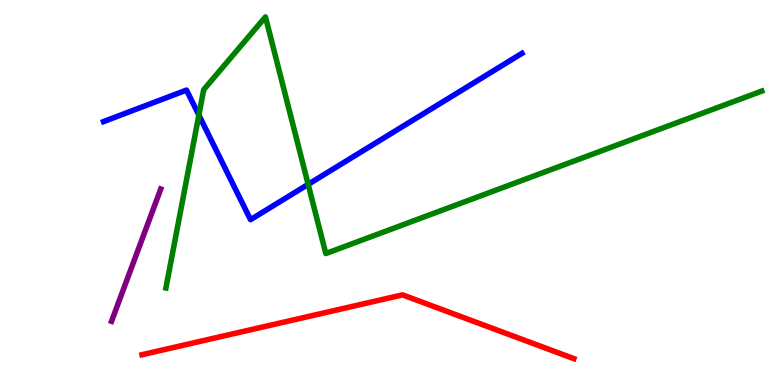[{'lines': ['blue', 'red'], 'intersections': []}, {'lines': ['green', 'red'], 'intersections': []}, {'lines': ['purple', 'red'], 'intersections': []}, {'lines': ['blue', 'green'], 'intersections': [{'x': 2.57, 'y': 7.01}, {'x': 3.98, 'y': 5.21}]}, {'lines': ['blue', 'purple'], 'intersections': []}, {'lines': ['green', 'purple'], 'intersections': []}]